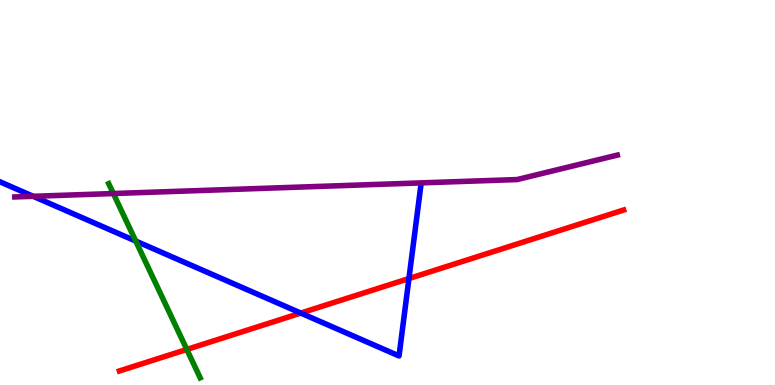[{'lines': ['blue', 'red'], 'intersections': [{'x': 3.88, 'y': 1.87}, {'x': 5.28, 'y': 2.77}]}, {'lines': ['green', 'red'], 'intersections': [{'x': 2.41, 'y': 0.923}]}, {'lines': ['purple', 'red'], 'intersections': []}, {'lines': ['blue', 'green'], 'intersections': [{'x': 1.75, 'y': 3.74}]}, {'lines': ['blue', 'purple'], 'intersections': [{'x': 0.428, 'y': 4.9}]}, {'lines': ['green', 'purple'], 'intersections': [{'x': 1.46, 'y': 4.97}]}]